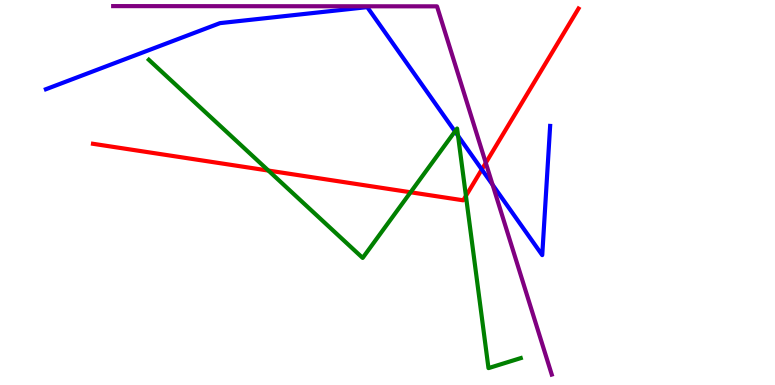[{'lines': ['blue', 'red'], 'intersections': [{'x': 6.22, 'y': 5.6}]}, {'lines': ['green', 'red'], 'intersections': [{'x': 3.46, 'y': 5.57}, {'x': 5.3, 'y': 5.01}, {'x': 6.01, 'y': 4.91}]}, {'lines': ['purple', 'red'], 'intersections': [{'x': 6.27, 'y': 5.77}]}, {'lines': ['blue', 'green'], 'intersections': [{'x': 5.87, 'y': 6.59}, {'x': 5.91, 'y': 6.47}]}, {'lines': ['blue', 'purple'], 'intersections': [{'x': 6.36, 'y': 5.2}]}, {'lines': ['green', 'purple'], 'intersections': []}]